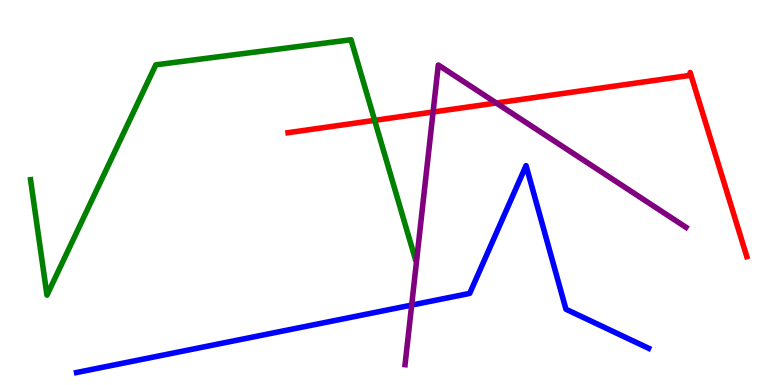[{'lines': ['blue', 'red'], 'intersections': []}, {'lines': ['green', 'red'], 'intersections': [{'x': 4.83, 'y': 6.87}]}, {'lines': ['purple', 'red'], 'intersections': [{'x': 5.59, 'y': 7.09}, {'x': 6.4, 'y': 7.32}]}, {'lines': ['blue', 'green'], 'intersections': []}, {'lines': ['blue', 'purple'], 'intersections': [{'x': 5.31, 'y': 2.08}]}, {'lines': ['green', 'purple'], 'intersections': []}]